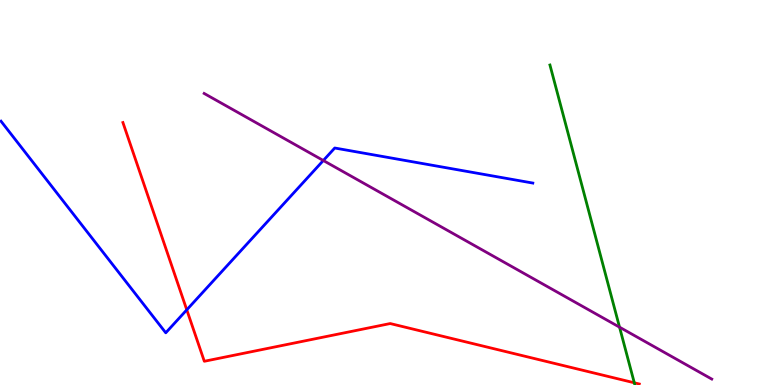[{'lines': ['blue', 'red'], 'intersections': [{'x': 2.41, 'y': 1.95}]}, {'lines': ['green', 'red'], 'intersections': [{'x': 8.18, 'y': 0.0575}]}, {'lines': ['purple', 'red'], 'intersections': []}, {'lines': ['blue', 'green'], 'intersections': []}, {'lines': ['blue', 'purple'], 'intersections': [{'x': 4.17, 'y': 5.83}]}, {'lines': ['green', 'purple'], 'intersections': [{'x': 7.99, 'y': 1.5}]}]